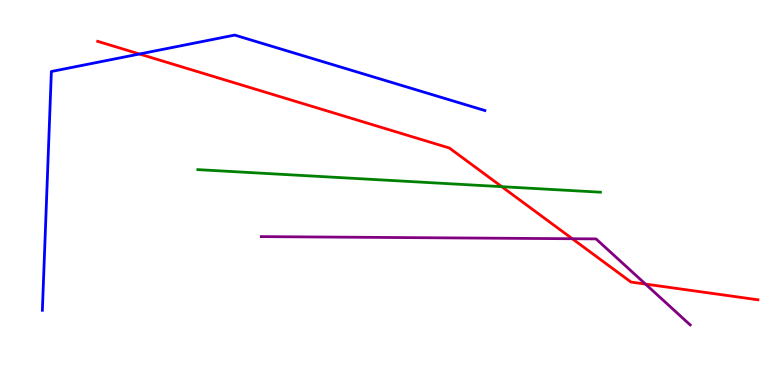[{'lines': ['blue', 'red'], 'intersections': [{'x': 1.8, 'y': 8.6}]}, {'lines': ['green', 'red'], 'intersections': [{'x': 6.47, 'y': 5.15}]}, {'lines': ['purple', 'red'], 'intersections': [{'x': 7.38, 'y': 3.8}, {'x': 8.33, 'y': 2.62}]}, {'lines': ['blue', 'green'], 'intersections': []}, {'lines': ['blue', 'purple'], 'intersections': []}, {'lines': ['green', 'purple'], 'intersections': []}]